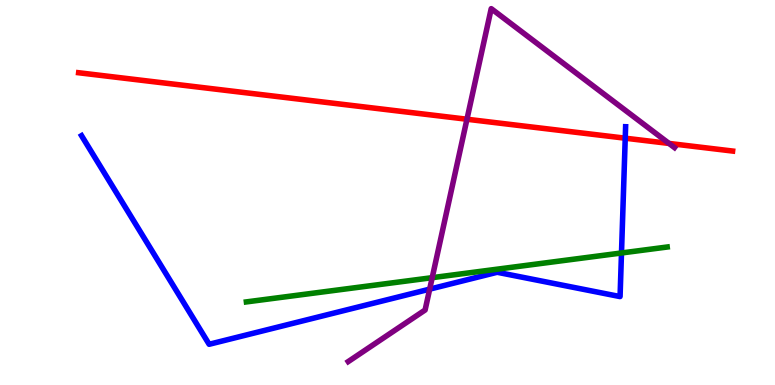[{'lines': ['blue', 'red'], 'intersections': [{'x': 8.07, 'y': 6.41}]}, {'lines': ['green', 'red'], 'intersections': []}, {'lines': ['purple', 'red'], 'intersections': [{'x': 6.03, 'y': 6.9}, {'x': 8.63, 'y': 6.27}]}, {'lines': ['blue', 'green'], 'intersections': [{'x': 8.02, 'y': 3.43}]}, {'lines': ['blue', 'purple'], 'intersections': [{'x': 5.54, 'y': 2.49}]}, {'lines': ['green', 'purple'], 'intersections': [{'x': 5.58, 'y': 2.79}]}]